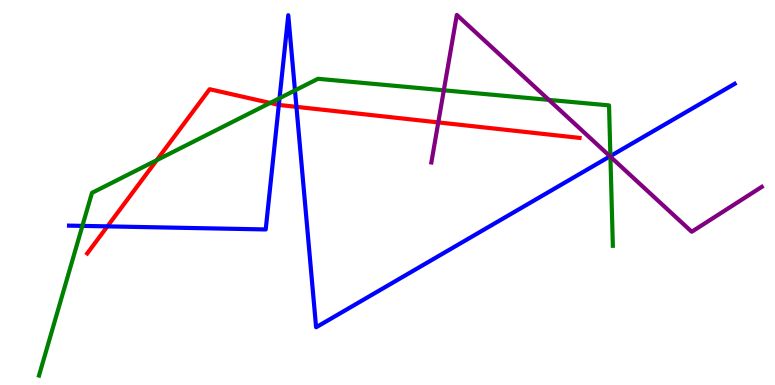[{'lines': ['blue', 'red'], 'intersections': [{'x': 1.39, 'y': 4.12}, {'x': 3.6, 'y': 7.28}, {'x': 3.83, 'y': 7.22}]}, {'lines': ['green', 'red'], 'intersections': [{'x': 2.02, 'y': 5.84}, {'x': 3.49, 'y': 7.33}]}, {'lines': ['purple', 'red'], 'intersections': [{'x': 5.66, 'y': 6.82}]}, {'lines': ['blue', 'green'], 'intersections': [{'x': 1.06, 'y': 4.13}, {'x': 3.61, 'y': 7.45}, {'x': 3.81, 'y': 7.65}, {'x': 7.88, 'y': 5.95}]}, {'lines': ['blue', 'purple'], 'intersections': [{'x': 7.87, 'y': 5.94}]}, {'lines': ['green', 'purple'], 'intersections': [{'x': 5.73, 'y': 7.65}, {'x': 7.08, 'y': 7.41}, {'x': 7.88, 'y': 5.93}]}]